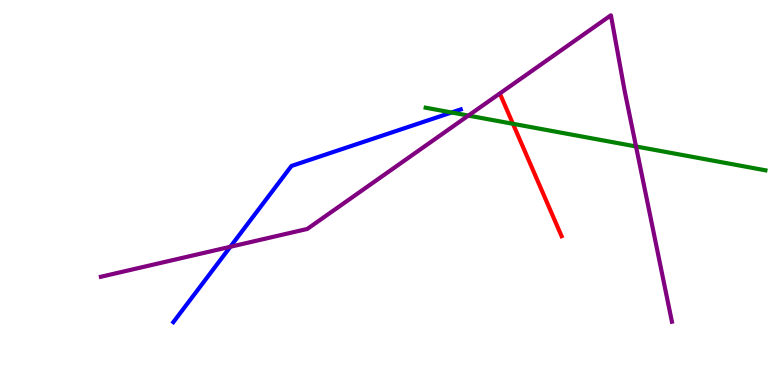[{'lines': ['blue', 'red'], 'intersections': []}, {'lines': ['green', 'red'], 'intersections': [{'x': 6.62, 'y': 6.78}]}, {'lines': ['purple', 'red'], 'intersections': []}, {'lines': ['blue', 'green'], 'intersections': [{'x': 5.83, 'y': 7.08}]}, {'lines': ['blue', 'purple'], 'intersections': [{'x': 2.97, 'y': 3.59}]}, {'lines': ['green', 'purple'], 'intersections': [{'x': 6.04, 'y': 7.0}, {'x': 8.21, 'y': 6.2}]}]